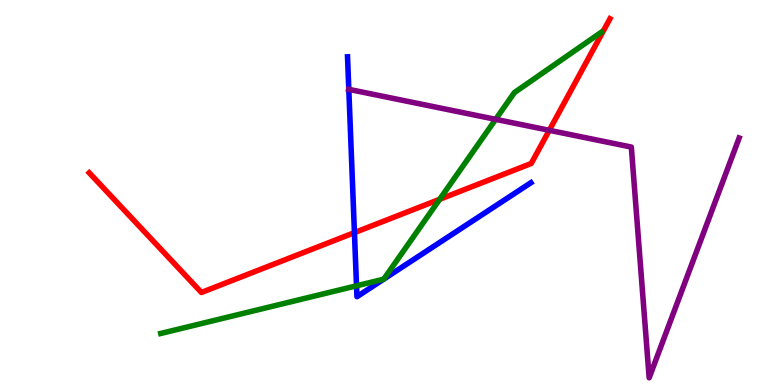[{'lines': ['blue', 'red'], 'intersections': [{'x': 4.57, 'y': 3.96}]}, {'lines': ['green', 'red'], 'intersections': [{'x': 5.67, 'y': 4.82}]}, {'lines': ['purple', 'red'], 'intersections': [{'x': 7.09, 'y': 6.62}]}, {'lines': ['blue', 'green'], 'intersections': [{'x': 4.6, 'y': 2.58}, {'x': 4.95, 'y': 2.75}, {'x': 4.95, 'y': 2.75}]}, {'lines': ['blue', 'purple'], 'intersections': [{'x': 4.5, 'y': 7.68}]}, {'lines': ['green', 'purple'], 'intersections': [{'x': 6.4, 'y': 6.9}]}]